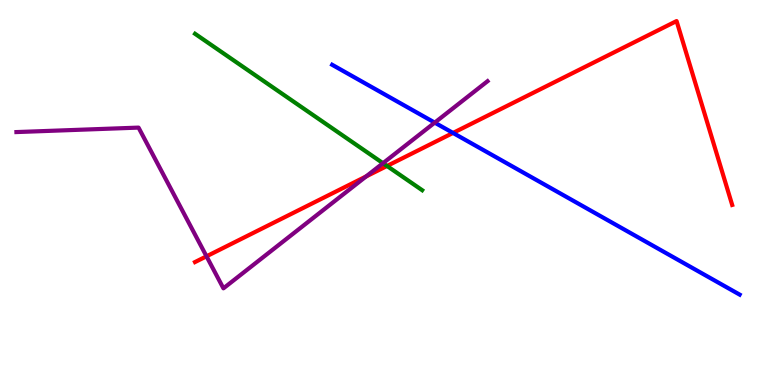[{'lines': ['blue', 'red'], 'intersections': [{'x': 5.85, 'y': 6.55}]}, {'lines': ['green', 'red'], 'intersections': [{'x': 4.99, 'y': 5.69}]}, {'lines': ['purple', 'red'], 'intersections': [{'x': 2.66, 'y': 3.34}, {'x': 4.72, 'y': 5.42}]}, {'lines': ['blue', 'green'], 'intersections': []}, {'lines': ['blue', 'purple'], 'intersections': [{'x': 5.61, 'y': 6.81}]}, {'lines': ['green', 'purple'], 'intersections': [{'x': 4.94, 'y': 5.76}]}]